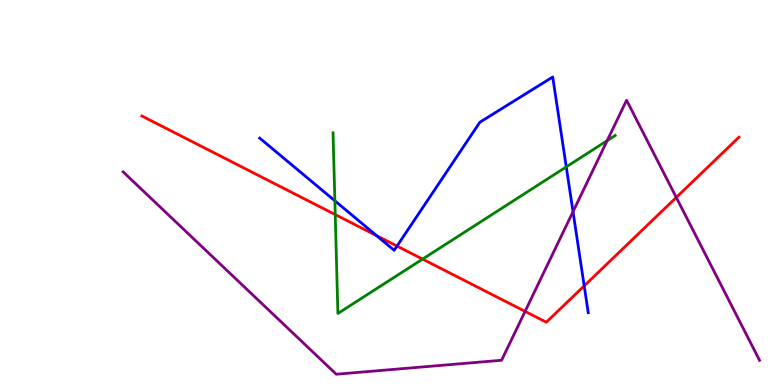[{'lines': ['blue', 'red'], 'intersections': [{'x': 4.86, 'y': 3.88}, {'x': 5.12, 'y': 3.61}, {'x': 7.54, 'y': 2.58}]}, {'lines': ['green', 'red'], 'intersections': [{'x': 4.33, 'y': 4.43}, {'x': 5.45, 'y': 3.27}]}, {'lines': ['purple', 'red'], 'intersections': [{'x': 6.78, 'y': 1.91}, {'x': 8.73, 'y': 4.87}]}, {'lines': ['blue', 'green'], 'intersections': [{'x': 4.32, 'y': 4.78}, {'x': 7.31, 'y': 5.67}]}, {'lines': ['blue', 'purple'], 'intersections': [{'x': 7.39, 'y': 4.5}]}, {'lines': ['green', 'purple'], 'intersections': [{'x': 7.83, 'y': 6.35}]}]